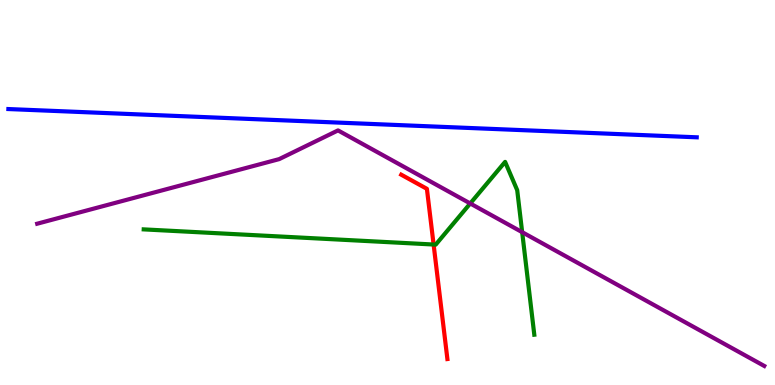[{'lines': ['blue', 'red'], 'intersections': []}, {'lines': ['green', 'red'], 'intersections': [{'x': 5.59, 'y': 3.65}]}, {'lines': ['purple', 'red'], 'intersections': []}, {'lines': ['blue', 'green'], 'intersections': []}, {'lines': ['blue', 'purple'], 'intersections': []}, {'lines': ['green', 'purple'], 'intersections': [{'x': 6.07, 'y': 4.72}, {'x': 6.74, 'y': 3.97}]}]